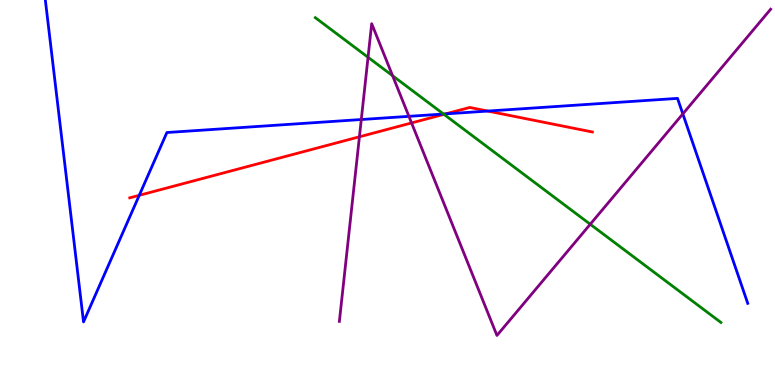[{'lines': ['blue', 'red'], 'intersections': [{'x': 1.8, 'y': 4.93}, {'x': 5.75, 'y': 7.04}, {'x': 6.29, 'y': 7.12}]}, {'lines': ['green', 'red'], 'intersections': [{'x': 5.73, 'y': 7.03}]}, {'lines': ['purple', 'red'], 'intersections': [{'x': 4.64, 'y': 6.45}, {'x': 5.31, 'y': 6.81}]}, {'lines': ['blue', 'green'], 'intersections': [{'x': 5.72, 'y': 7.04}]}, {'lines': ['blue', 'purple'], 'intersections': [{'x': 4.66, 'y': 6.9}, {'x': 5.28, 'y': 6.98}, {'x': 8.81, 'y': 7.04}]}, {'lines': ['green', 'purple'], 'intersections': [{'x': 4.75, 'y': 8.51}, {'x': 5.07, 'y': 8.03}, {'x': 7.62, 'y': 4.18}]}]